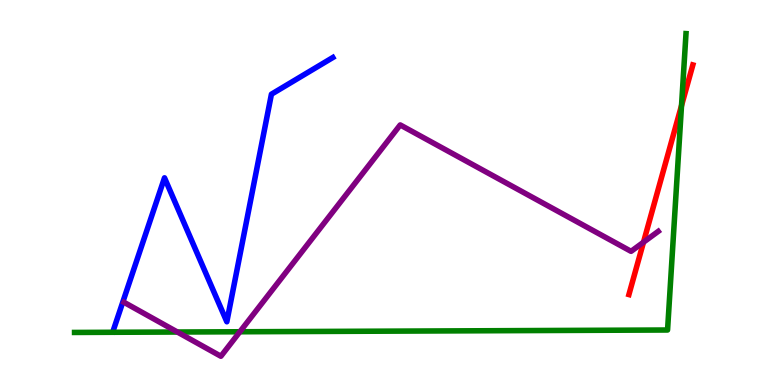[{'lines': ['blue', 'red'], 'intersections': []}, {'lines': ['green', 'red'], 'intersections': [{'x': 8.79, 'y': 7.26}]}, {'lines': ['purple', 'red'], 'intersections': [{'x': 8.3, 'y': 3.71}]}, {'lines': ['blue', 'green'], 'intersections': []}, {'lines': ['blue', 'purple'], 'intersections': []}, {'lines': ['green', 'purple'], 'intersections': [{'x': 2.29, 'y': 1.38}, {'x': 3.1, 'y': 1.38}]}]